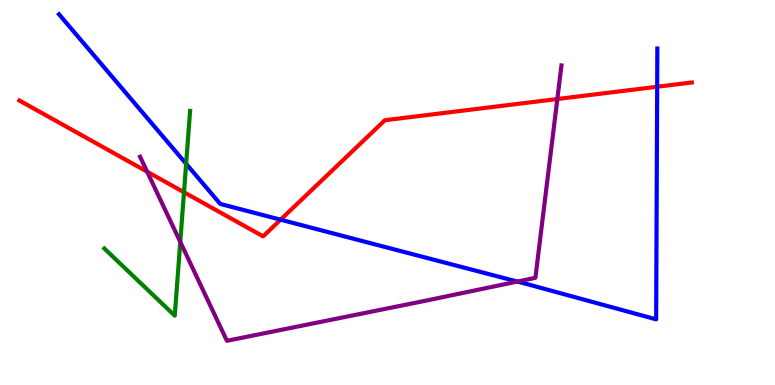[{'lines': ['blue', 'red'], 'intersections': [{'x': 3.62, 'y': 4.29}, {'x': 8.48, 'y': 7.75}]}, {'lines': ['green', 'red'], 'intersections': [{'x': 2.37, 'y': 5.01}]}, {'lines': ['purple', 'red'], 'intersections': [{'x': 1.9, 'y': 5.54}, {'x': 7.19, 'y': 7.43}]}, {'lines': ['blue', 'green'], 'intersections': [{'x': 2.4, 'y': 5.75}]}, {'lines': ['blue', 'purple'], 'intersections': [{'x': 6.68, 'y': 2.69}]}, {'lines': ['green', 'purple'], 'intersections': [{'x': 2.33, 'y': 3.72}]}]